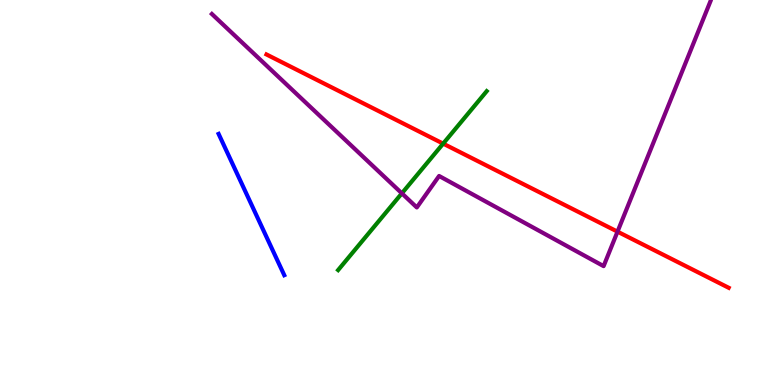[{'lines': ['blue', 'red'], 'intersections': []}, {'lines': ['green', 'red'], 'intersections': [{'x': 5.72, 'y': 6.27}]}, {'lines': ['purple', 'red'], 'intersections': [{'x': 7.97, 'y': 3.98}]}, {'lines': ['blue', 'green'], 'intersections': []}, {'lines': ['blue', 'purple'], 'intersections': []}, {'lines': ['green', 'purple'], 'intersections': [{'x': 5.19, 'y': 4.98}]}]